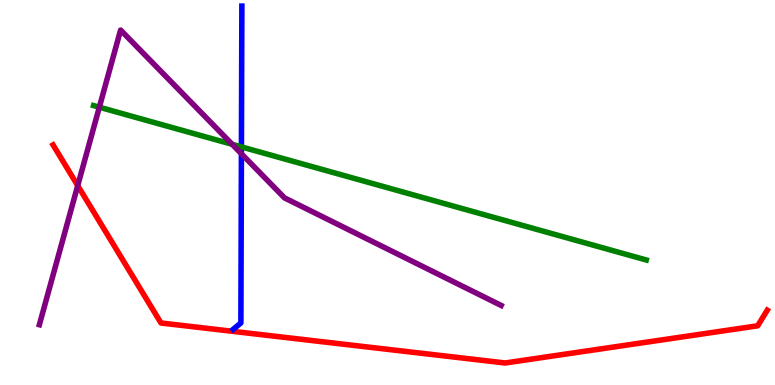[{'lines': ['blue', 'red'], 'intersections': []}, {'lines': ['green', 'red'], 'intersections': []}, {'lines': ['purple', 'red'], 'intersections': [{'x': 1.0, 'y': 5.18}]}, {'lines': ['blue', 'green'], 'intersections': [{'x': 3.12, 'y': 6.18}]}, {'lines': ['blue', 'purple'], 'intersections': [{'x': 3.11, 'y': 6.01}]}, {'lines': ['green', 'purple'], 'intersections': [{'x': 1.28, 'y': 7.22}, {'x': 3.0, 'y': 6.25}]}]